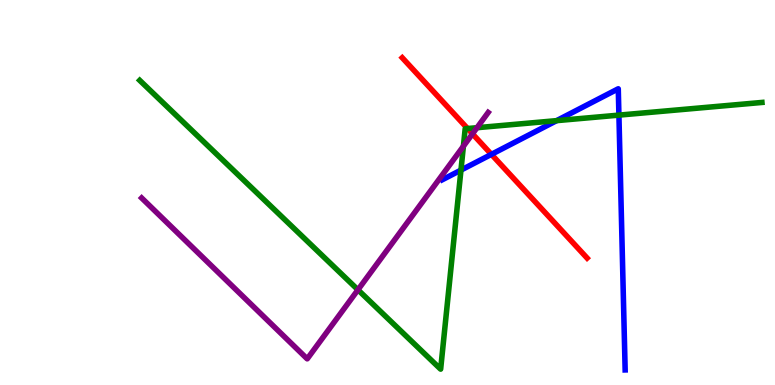[{'lines': ['blue', 'red'], 'intersections': [{'x': 6.34, 'y': 5.99}]}, {'lines': ['green', 'red'], 'intersections': [{'x': 6.03, 'y': 6.66}]}, {'lines': ['purple', 'red'], 'intersections': [{'x': 6.1, 'y': 6.52}]}, {'lines': ['blue', 'green'], 'intersections': [{'x': 5.95, 'y': 5.58}, {'x': 7.18, 'y': 6.87}, {'x': 7.99, 'y': 7.01}]}, {'lines': ['blue', 'purple'], 'intersections': []}, {'lines': ['green', 'purple'], 'intersections': [{'x': 4.62, 'y': 2.47}, {'x': 5.98, 'y': 6.2}, {'x': 6.15, 'y': 6.68}]}]